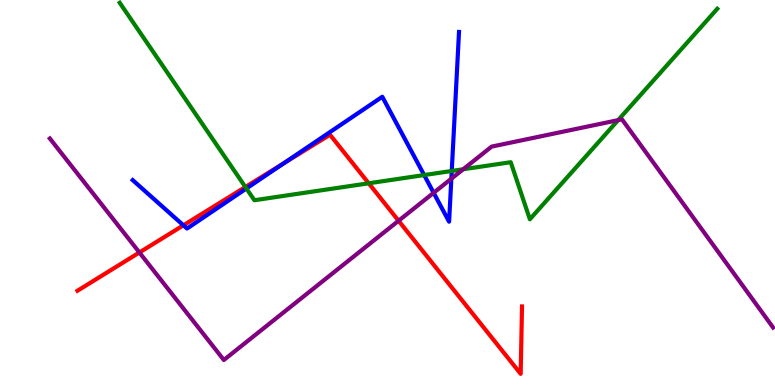[{'lines': ['blue', 'red'], 'intersections': [{'x': 2.37, 'y': 4.15}, {'x': 3.66, 'y': 5.75}]}, {'lines': ['green', 'red'], 'intersections': [{'x': 3.17, 'y': 5.14}, {'x': 4.76, 'y': 5.24}]}, {'lines': ['purple', 'red'], 'intersections': [{'x': 1.8, 'y': 3.44}, {'x': 5.14, 'y': 4.27}]}, {'lines': ['blue', 'green'], 'intersections': [{'x': 3.18, 'y': 5.1}, {'x': 5.47, 'y': 5.45}, {'x': 5.83, 'y': 5.56}]}, {'lines': ['blue', 'purple'], 'intersections': [{'x': 5.6, 'y': 4.99}, {'x': 5.82, 'y': 5.36}]}, {'lines': ['green', 'purple'], 'intersections': [{'x': 5.98, 'y': 5.6}, {'x': 7.98, 'y': 6.88}]}]